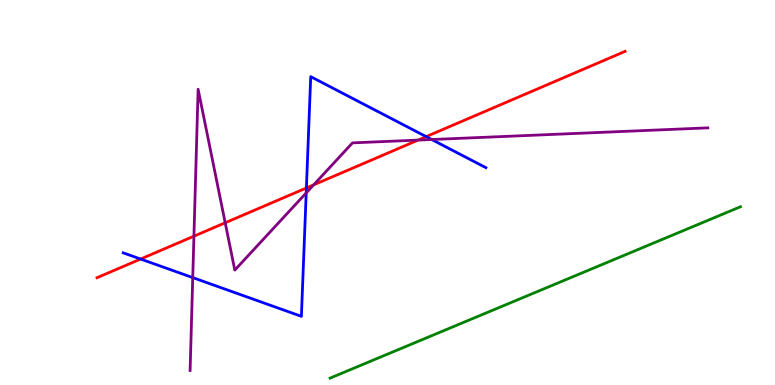[{'lines': ['blue', 'red'], 'intersections': [{'x': 1.81, 'y': 3.27}, {'x': 3.95, 'y': 5.12}, {'x': 5.5, 'y': 6.45}]}, {'lines': ['green', 'red'], 'intersections': []}, {'lines': ['purple', 'red'], 'intersections': [{'x': 2.5, 'y': 3.87}, {'x': 2.91, 'y': 4.21}, {'x': 4.05, 'y': 5.2}, {'x': 5.39, 'y': 6.36}]}, {'lines': ['blue', 'green'], 'intersections': []}, {'lines': ['blue', 'purple'], 'intersections': [{'x': 2.49, 'y': 2.79}, {'x': 3.95, 'y': 4.99}, {'x': 5.57, 'y': 6.38}]}, {'lines': ['green', 'purple'], 'intersections': []}]